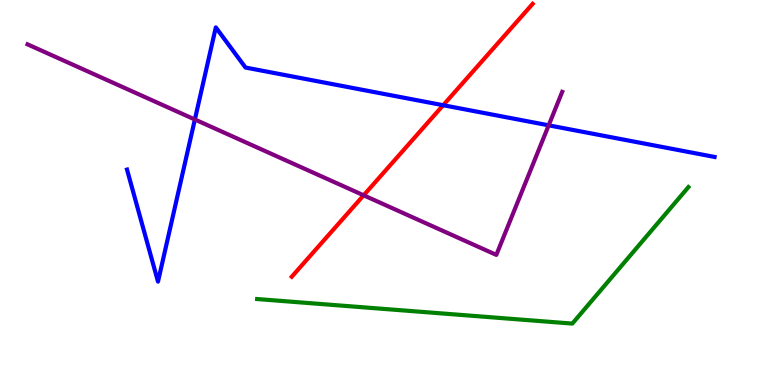[{'lines': ['blue', 'red'], 'intersections': [{'x': 5.72, 'y': 7.27}]}, {'lines': ['green', 'red'], 'intersections': []}, {'lines': ['purple', 'red'], 'intersections': [{'x': 4.69, 'y': 4.93}]}, {'lines': ['blue', 'green'], 'intersections': []}, {'lines': ['blue', 'purple'], 'intersections': [{'x': 2.51, 'y': 6.9}, {'x': 7.08, 'y': 6.74}]}, {'lines': ['green', 'purple'], 'intersections': []}]